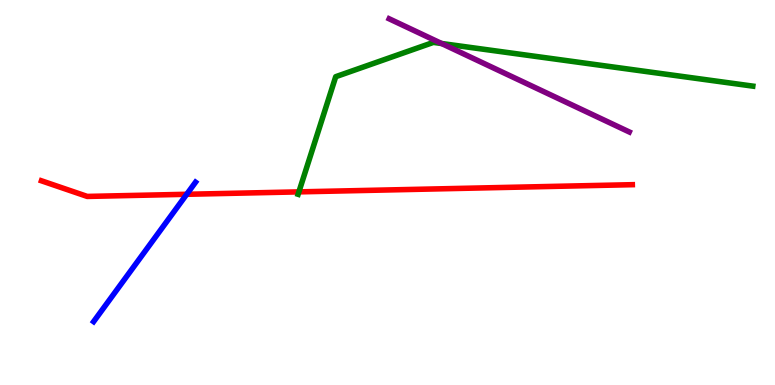[{'lines': ['blue', 'red'], 'intersections': [{'x': 2.41, 'y': 4.95}]}, {'lines': ['green', 'red'], 'intersections': [{'x': 3.86, 'y': 5.02}]}, {'lines': ['purple', 'red'], 'intersections': []}, {'lines': ['blue', 'green'], 'intersections': []}, {'lines': ['blue', 'purple'], 'intersections': []}, {'lines': ['green', 'purple'], 'intersections': [{'x': 5.7, 'y': 8.87}]}]